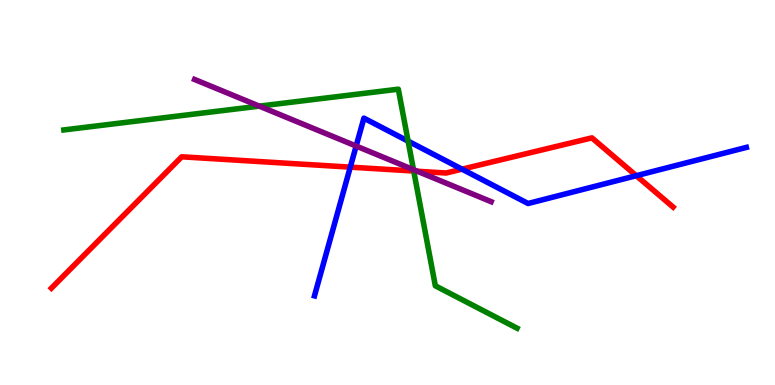[{'lines': ['blue', 'red'], 'intersections': [{'x': 4.52, 'y': 5.66}, {'x': 5.96, 'y': 5.61}, {'x': 8.21, 'y': 5.44}]}, {'lines': ['green', 'red'], 'intersections': [{'x': 5.34, 'y': 5.56}]}, {'lines': ['purple', 'red'], 'intersections': [{'x': 5.38, 'y': 5.55}]}, {'lines': ['blue', 'green'], 'intersections': [{'x': 5.27, 'y': 6.33}]}, {'lines': ['blue', 'purple'], 'intersections': [{'x': 4.6, 'y': 6.21}]}, {'lines': ['green', 'purple'], 'intersections': [{'x': 3.35, 'y': 7.24}, {'x': 5.34, 'y': 5.59}]}]